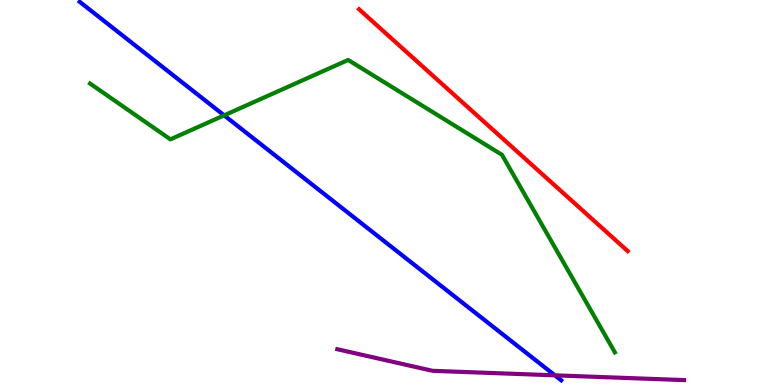[{'lines': ['blue', 'red'], 'intersections': []}, {'lines': ['green', 'red'], 'intersections': []}, {'lines': ['purple', 'red'], 'intersections': []}, {'lines': ['blue', 'green'], 'intersections': [{'x': 2.89, 'y': 7.0}]}, {'lines': ['blue', 'purple'], 'intersections': [{'x': 7.16, 'y': 0.251}]}, {'lines': ['green', 'purple'], 'intersections': []}]